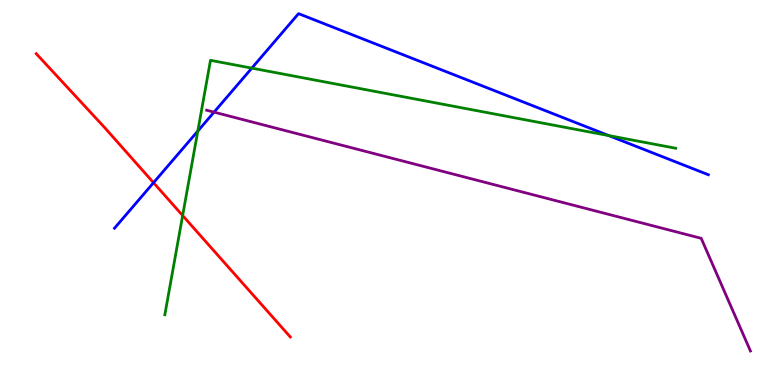[{'lines': ['blue', 'red'], 'intersections': [{'x': 1.98, 'y': 5.25}]}, {'lines': ['green', 'red'], 'intersections': [{'x': 2.36, 'y': 4.4}]}, {'lines': ['purple', 'red'], 'intersections': []}, {'lines': ['blue', 'green'], 'intersections': [{'x': 2.55, 'y': 6.59}, {'x': 3.25, 'y': 8.23}, {'x': 7.85, 'y': 6.48}]}, {'lines': ['blue', 'purple'], 'intersections': [{'x': 2.76, 'y': 7.09}]}, {'lines': ['green', 'purple'], 'intersections': []}]